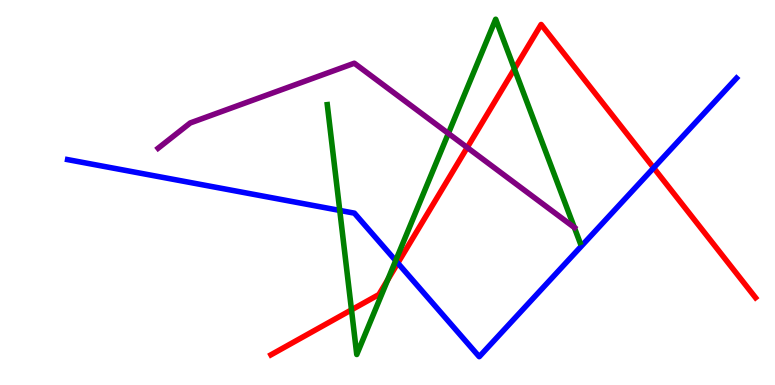[{'lines': ['blue', 'red'], 'intersections': [{'x': 5.13, 'y': 3.17}, {'x': 8.43, 'y': 5.64}]}, {'lines': ['green', 'red'], 'intersections': [{'x': 4.54, 'y': 1.95}, {'x': 5.0, 'y': 2.73}, {'x': 6.64, 'y': 8.21}]}, {'lines': ['purple', 'red'], 'intersections': [{'x': 6.03, 'y': 6.17}]}, {'lines': ['blue', 'green'], 'intersections': [{'x': 4.38, 'y': 4.53}, {'x': 5.11, 'y': 3.23}]}, {'lines': ['blue', 'purple'], 'intersections': []}, {'lines': ['green', 'purple'], 'intersections': [{'x': 5.79, 'y': 6.53}, {'x': 7.41, 'y': 4.09}]}]